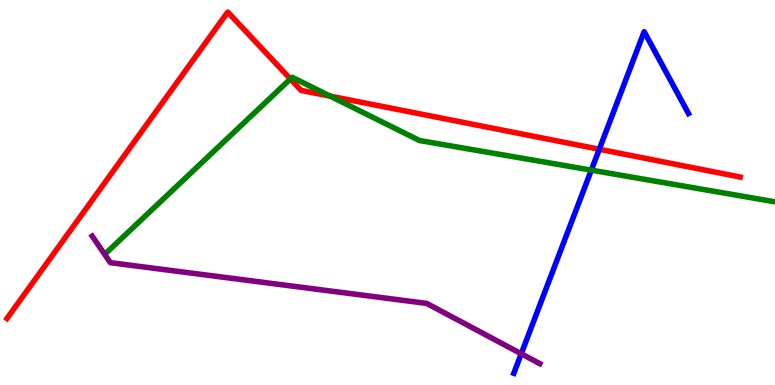[{'lines': ['blue', 'red'], 'intersections': [{'x': 7.73, 'y': 6.12}]}, {'lines': ['green', 'red'], 'intersections': [{'x': 3.75, 'y': 7.95}, {'x': 4.26, 'y': 7.5}]}, {'lines': ['purple', 'red'], 'intersections': []}, {'lines': ['blue', 'green'], 'intersections': [{'x': 7.63, 'y': 5.58}]}, {'lines': ['blue', 'purple'], 'intersections': [{'x': 6.73, 'y': 0.811}]}, {'lines': ['green', 'purple'], 'intersections': []}]